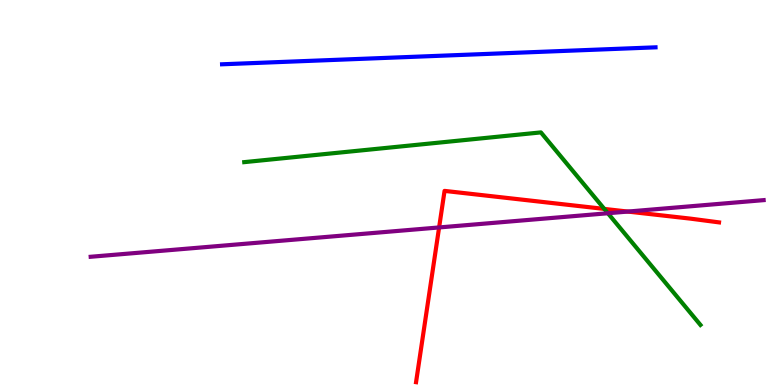[{'lines': ['blue', 'red'], 'intersections': []}, {'lines': ['green', 'red'], 'intersections': [{'x': 7.8, 'y': 4.57}]}, {'lines': ['purple', 'red'], 'intersections': [{'x': 5.67, 'y': 4.09}, {'x': 8.1, 'y': 4.5}]}, {'lines': ['blue', 'green'], 'intersections': []}, {'lines': ['blue', 'purple'], 'intersections': []}, {'lines': ['green', 'purple'], 'intersections': [{'x': 7.84, 'y': 4.46}]}]